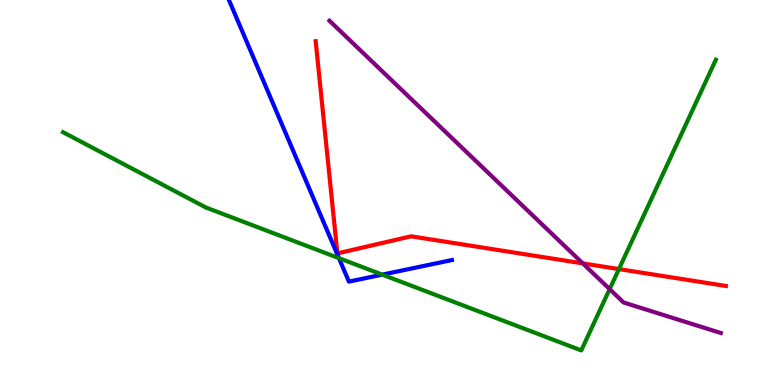[{'lines': ['blue', 'red'], 'intersections': []}, {'lines': ['green', 'red'], 'intersections': [{'x': 7.99, 'y': 3.01}]}, {'lines': ['purple', 'red'], 'intersections': [{'x': 7.52, 'y': 3.16}]}, {'lines': ['blue', 'green'], 'intersections': [{'x': 4.37, 'y': 3.29}, {'x': 4.93, 'y': 2.87}]}, {'lines': ['blue', 'purple'], 'intersections': []}, {'lines': ['green', 'purple'], 'intersections': [{'x': 7.87, 'y': 2.49}]}]